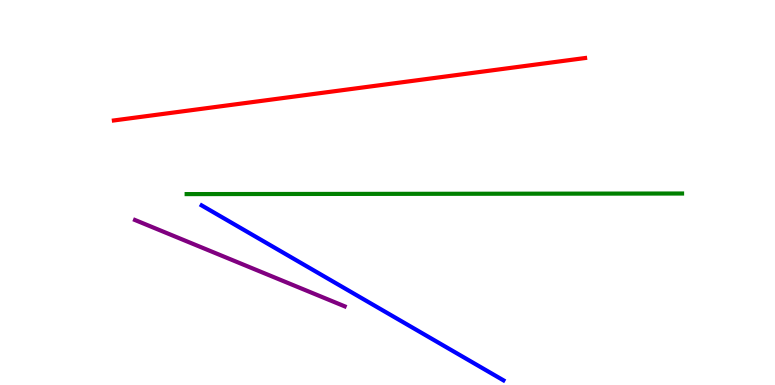[{'lines': ['blue', 'red'], 'intersections': []}, {'lines': ['green', 'red'], 'intersections': []}, {'lines': ['purple', 'red'], 'intersections': []}, {'lines': ['blue', 'green'], 'intersections': []}, {'lines': ['blue', 'purple'], 'intersections': []}, {'lines': ['green', 'purple'], 'intersections': []}]